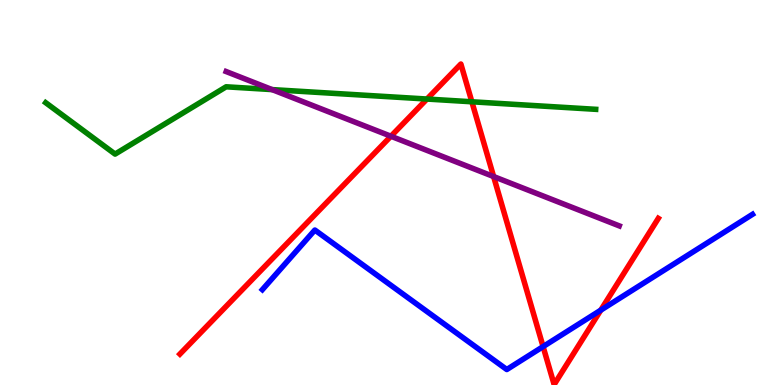[{'lines': ['blue', 'red'], 'intersections': [{'x': 7.01, 'y': 0.998}, {'x': 7.75, 'y': 1.94}]}, {'lines': ['green', 'red'], 'intersections': [{'x': 5.51, 'y': 7.43}, {'x': 6.09, 'y': 7.36}]}, {'lines': ['purple', 'red'], 'intersections': [{'x': 5.04, 'y': 6.46}, {'x': 6.37, 'y': 5.41}]}, {'lines': ['blue', 'green'], 'intersections': []}, {'lines': ['blue', 'purple'], 'intersections': []}, {'lines': ['green', 'purple'], 'intersections': [{'x': 3.51, 'y': 7.67}]}]